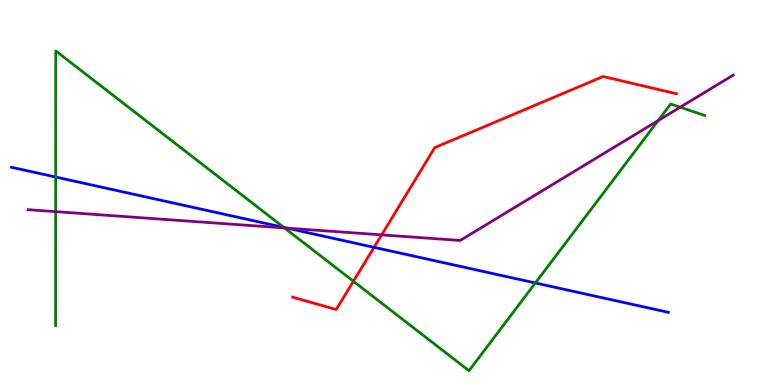[{'lines': ['blue', 'red'], 'intersections': [{'x': 4.83, 'y': 3.58}]}, {'lines': ['green', 'red'], 'intersections': [{'x': 4.56, 'y': 2.69}]}, {'lines': ['purple', 'red'], 'intersections': [{'x': 4.92, 'y': 3.9}]}, {'lines': ['blue', 'green'], 'intersections': [{'x': 0.719, 'y': 5.4}, {'x': 3.66, 'y': 4.09}, {'x': 6.91, 'y': 2.65}]}, {'lines': ['blue', 'purple'], 'intersections': [{'x': 3.7, 'y': 4.07}]}, {'lines': ['green', 'purple'], 'intersections': [{'x': 0.718, 'y': 4.5}, {'x': 3.67, 'y': 4.08}, {'x': 8.49, 'y': 6.87}, {'x': 8.78, 'y': 7.22}]}]